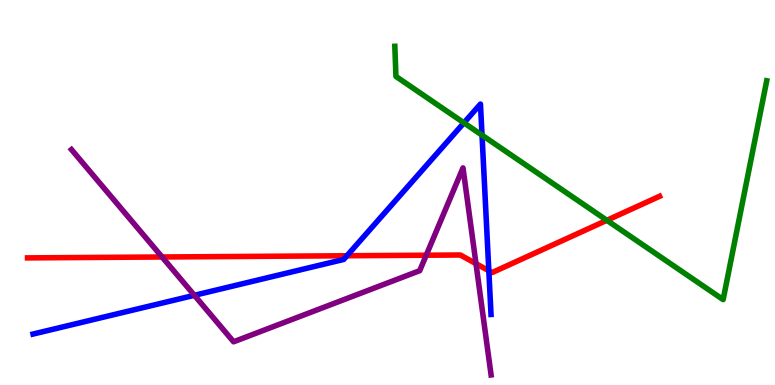[{'lines': ['blue', 'red'], 'intersections': [{'x': 4.48, 'y': 3.36}, {'x': 6.31, 'y': 2.97}]}, {'lines': ['green', 'red'], 'intersections': [{'x': 7.83, 'y': 4.28}]}, {'lines': ['purple', 'red'], 'intersections': [{'x': 2.09, 'y': 3.32}, {'x': 5.5, 'y': 3.37}, {'x': 6.14, 'y': 3.15}]}, {'lines': ['blue', 'green'], 'intersections': [{'x': 5.99, 'y': 6.81}, {'x': 6.22, 'y': 6.49}]}, {'lines': ['blue', 'purple'], 'intersections': [{'x': 2.51, 'y': 2.33}]}, {'lines': ['green', 'purple'], 'intersections': []}]